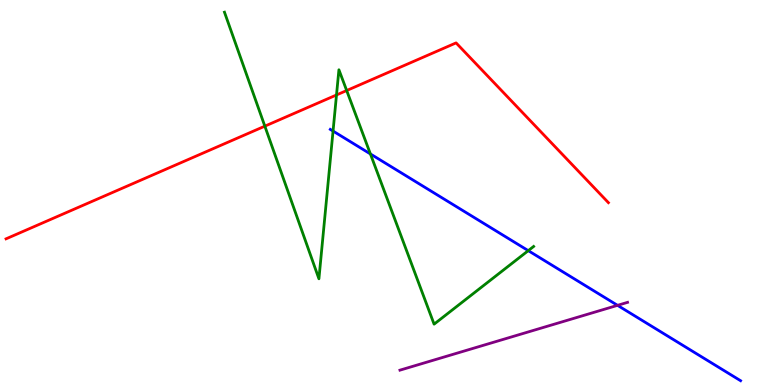[{'lines': ['blue', 'red'], 'intersections': []}, {'lines': ['green', 'red'], 'intersections': [{'x': 3.42, 'y': 6.72}, {'x': 4.34, 'y': 7.53}, {'x': 4.47, 'y': 7.65}]}, {'lines': ['purple', 'red'], 'intersections': []}, {'lines': ['blue', 'green'], 'intersections': [{'x': 4.3, 'y': 6.6}, {'x': 4.78, 'y': 6.0}, {'x': 6.82, 'y': 3.49}]}, {'lines': ['blue', 'purple'], 'intersections': [{'x': 7.97, 'y': 2.07}]}, {'lines': ['green', 'purple'], 'intersections': []}]